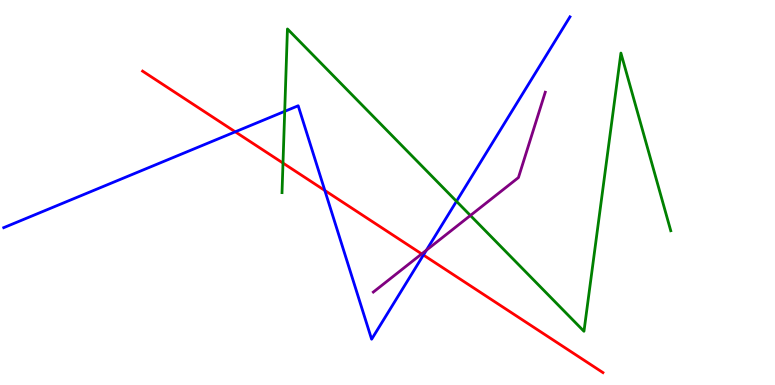[{'lines': ['blue', 'red'], 'intersections': [{'x': 3.04, 'y': 6.58}, {'x': 4.19, 'y': 5.05}, {'x': 5.46, 'y': 3.38}]}, {'lines': ['green', 'red'], 'intersections': [{'x': 3.65, 'y': 5.76}]}, {'lines': ['purple', 'red'], 'intersections': [{'x': 5.44, 'y': 3.41}]}, {'lines': ['blue', 'green'], 'intersections': [{'x': 3.67, 'y': 7.11}, {'x': 5.89, 'y': 4.77}]}, {'lines': ['blue', 'purple'], 'intersections': [{'x': 5.5, 'y': 3.5}]}, {'lines': ['green', 'purple'], 'intersections': [{'x': 6.07, 'y': 4.4}]}]